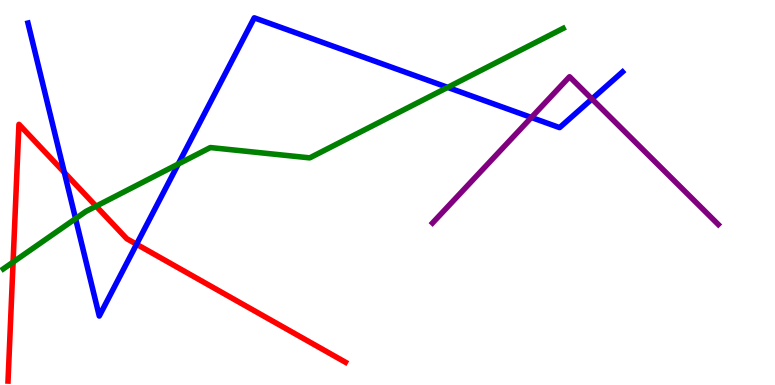[{'lines': ['blue', 'red'], 'intersections': [{'x': 0.83, 'y': 5.52}, {'x': 1.76, 'y': 3.66}]}, {'lines': ['green', 'red'], 'intersections': [{'x': 0.169, 'y': 3.19}, {'x': 1.24, 'y': 4.64}]}, {'lines': ['purple', 'red'], 'intersections': []}, {'lines': ['blue', 'green'], 'intersections': [{'x': 0.975, 'y': 4.32}, {'x': 2.3, 'y': 5.74}, {'x': 5.78, 'y': 7.73}]}, {'lines': ['blue', 'purple'], 'intersections': [{'x': 6.86, 'y': 6.95}, {'x': 7.64, 'y': 7.43}]}, {'lines': ['green', 'purple'], 'intersections': []}]